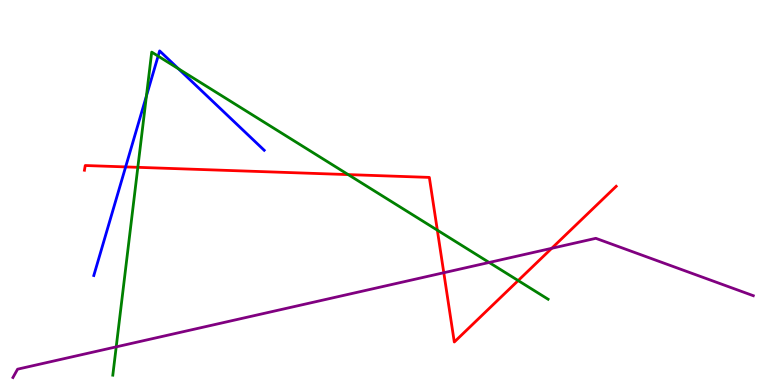[{'lines': ['blue', 'red'], 'intersections': [{'x': 1.62, 'y': 5.66}]}, {'lines': ['green', 'red'], 'intersections': [{'x': 1.78, 'y': 5.65}, {'x': 4.49, 'y': 5.46}, {'x': 5.64, 'y': 4.02}, {'x': 6.69, 'y': 2.71}]}, {'lines': ['purple', 'red'], 'intersections': [{'x': 5.73, 'y': 2.92}, {'x': 7.12, 'y': 3.55}]}, {'lines': ['blue', 'green'], 'intersections': [{'x': 1.89, 'y': 7.51}, {'x': 2.04, 'y': 8.54}, {'x': 2.3, 'y': 8.21}]}, {'lines': ['blue', 'purple'], 'intersections': []}, {'lines': ['green', 'purple'], 'intersections': [{'x': 1.5, 'y': 0.991}, {'x': 6.31, 'y': 3.18}]}]